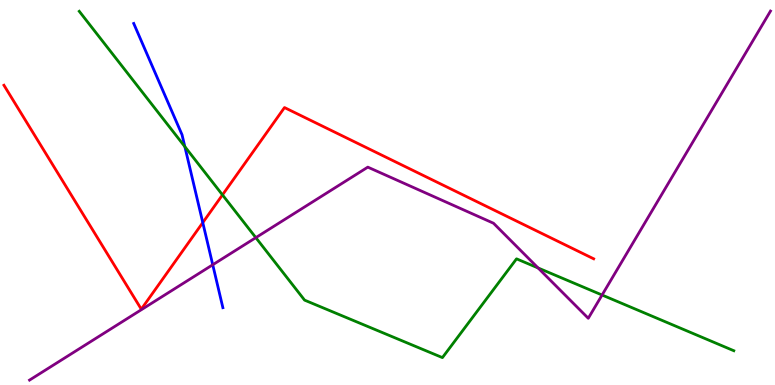[{'lines': ['blue', 'red'], 'intersections': [{'x': 2.62, 'y': 4.22}]}, {'lines': ['green', 'red'], 'intersections': [{'x': 2.87, 'y': 4.94}]}, {'lines': ['purple', 'red'], 'intersections': []}, {'lines': ['blue', 'green'], 'intersections': [{'x': 2.39, 'y': 6.19}]}, {'lines': ['blue', 'purple'], 'intersections': [{'x': 2.75, 'y': 3.12}]}, {'lines': ['green', 'purple'], 'intersections': [{'x': 3.3, 'y': 3.83}, {'x': 6.94, 'y': 3.04}, {'x': 7.77, 'y': 2.34}]}]